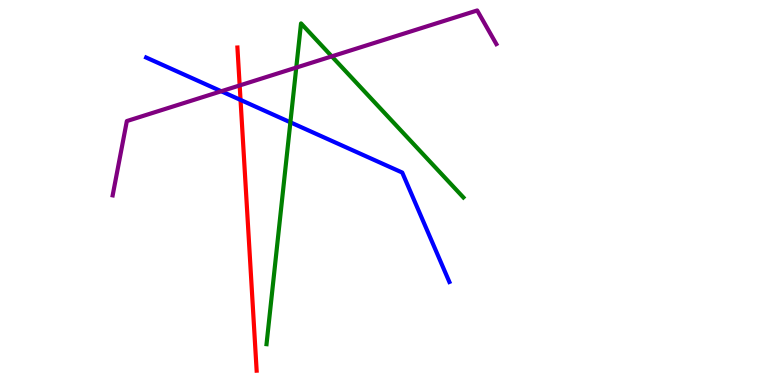[{'lines': ['blue', 'red'], 'intersections': [{'x': 3.1, 'y': 7.4}]}, {'lines': ['green', 'red'], 'intersections': []}, {'lines': ['purple', 'red'], 'intersections': [{'x': 3.09, 'y': 7.78}]}, {'lines': ['blue', 'green'], 'intersections': [{'x': 3.75, 'y': 6.82}]}, {'lines': ['blue', 'purple'], 'intersections': [{'x': 2.85, 'y': 7.63}]}, {'lines': ['green', 'purple'], 'intersections': [{'x': 3.82, 'y': 8.24}, {'x': 4.28, 'y': 8.54}]}]